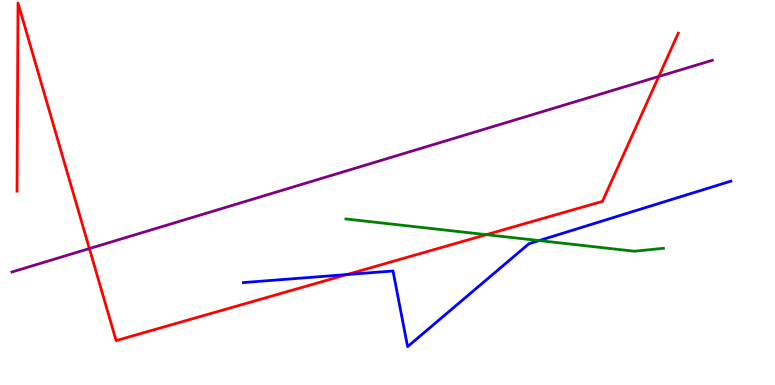[{'lines': ['blue', 'red'], 'intersections': [{'x': 4.48, 'y': 2.87}]}, {'lines': ['green', 'red'], 'intersections': [{'x': 6.27, 'y': 3.9}]}, {'lines': ['purple', 'red'], 'intersections': [{'x': 1.15, 'y': 3.54}, {'x': 8.5, 'y': 8.01}]}, {'lines': ['blue', 'green'], 'intersections': [{'x': 6.96, 'y': 3.75}]}, {'lines': ['blue', 'purple'], 'intersections': []}, {'lines': ['green', 'purple'], 'intersections': []}]